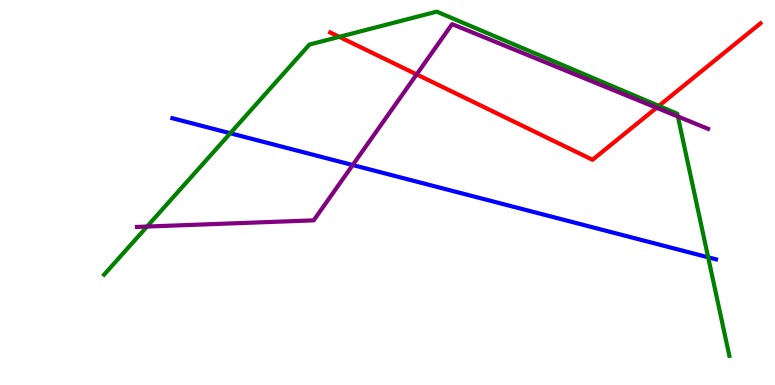[{'lines': ['blue', 'red'], 'intersections': []}, {'lines': ['green', 'red'], 'intersections': [{'x': 4.38, 'y': 9.04}, {'x': 8.5, 'y': 7.25}]}, {'lines': ['purple', 'red'], 'intersections': [{'x': 5.38, 'y': 8.07}, {'x': 8.47, 'y': 7.2}]}, {'lines': ['blue', 'green'], 'intersections': [{'x': 2.97, 'y': 6.54}, {'x': 9.14, 'y': 3.32}]}, {'lines': ['blue', 'purple'], 'intersections': [{'x': 4.55, 'y': 5.71}]}, {'lines': ['green', 'purple'], 'intersections': [{'x': 1.9, 'y': 4.12}, {'x': 8.75, 'y': 6.97}]}]